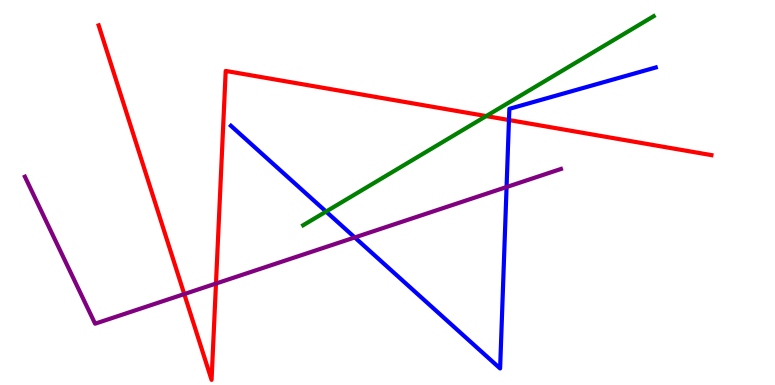[{'lines': ['blue', 'red'], 'intersections': [{'x': 6.57, 'y': 6.88}]}, {'lines': ['green', 'red'], 'intersections': [{'x': 6.27, 'y': 6.98}]}, {'lines': ['purple', 'red'], 'intersections': [{'x': 2.38, 'y': 2.36}, {'x': 2.79, 'y': 2.64}]}, {'lines': ['blue', 'green'], 'intersections': [{'x': 4.21, 'y': 4.5}]}, {'lines': ['blue', 'purple'], 'intersections': [{'x': 4.58, 'y': 3.83}, {'x': 6.54, 'y': 5.14}]}, {'lines': ['green', 'purple'], 'intersections': []}]